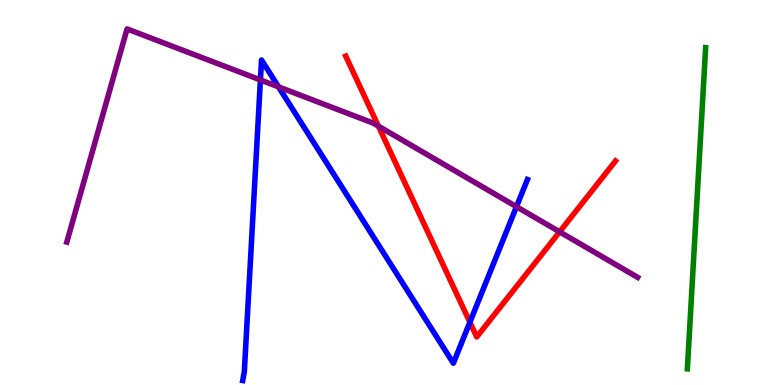[{'lines': ['blue', 'red'], 'intersections': [{'x': 6.06, 'y': 1.63}]}, {'lines': ['green', 'red'], 'intersections': []}, {'lines': ['purple', 'red'], 'intersections': [{'x': 4.88, 'y': 6.72}, {'x': 7.22, 'y': 3.98}]}, {'lines': ['blue', 'green'], 'intersections': []}, {'lines': ['blue', 'purple'], 'intersections': [{'x': 3.36, 'y': 7.92}, {'x': 3.59, 'y': 7.74}, {'x': 6.66, 'y': 4.63}]}, {'lines': ['green', 'purple'], 'intersections': []}]